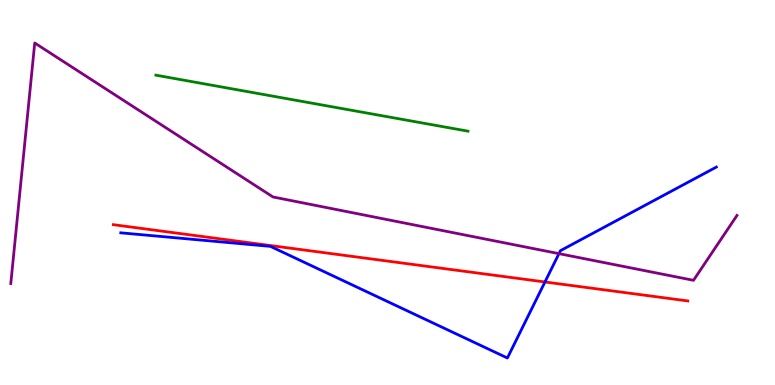[{'lines': ['blue', 'red'], 'intersections': [{'x': 7.03, 'y': 2.68}]}, {'lines': ['green', 'red'], 'intersections': []}, {'lines': ['purple', 'red'], 'intersections': []}, {'lines': ['blue', 'green'], 'intersections': []}, {'lines': ['blue', 'purple'], 'intersections': [{'x': 7.21, 'y': 3.41}]}, {'lines': ['green', 'purple'], 'intersections': []}]